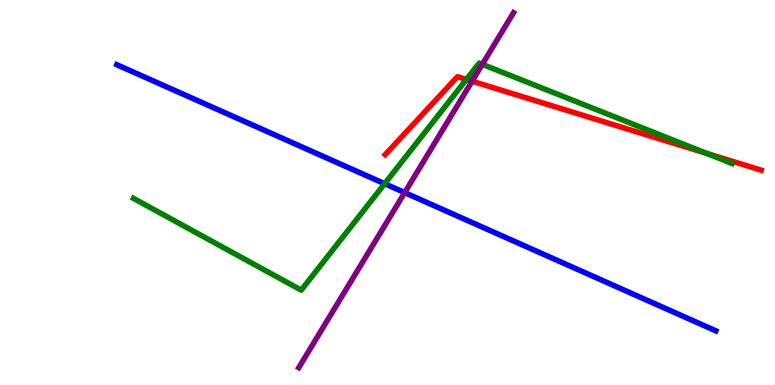[{'lines': ['blue', 'red'], 'intersections': []}, {'lines': ['green', 'red'], 'intersections': [{'x': 6.02, 'y': 7.94}, {'x': 9.12, 'y': 6.02}]}, {'lines': ['purple', 'red'], 'intersections': [{'x': 6.09, 'y': 7.89}]}, {'lines': ['blue', 'green'], 'intersections': [{'x': 4.96, 'y': 5.23}]}, {'lines': ['blue', 'purple'], 'intersections': [{'x': 5.22, 'y': 5.0}]}, {'lines': ['green', 'purple'], 'intersections': [{'x': 6.22, 'y': 8.33}]}]